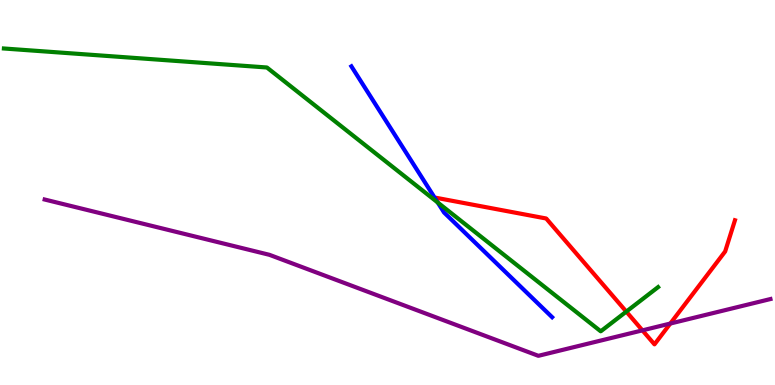[{'lines': ['blue', 'red'], 'intersections': []}, {'lines': ['green', 'red'], 'intersections': [{'x': 8.08, 'y': 1.91}]}, {'lines': ['purple', 'red'], 'intersections': [{'x': 8.29, 'y': 1.42}, {'x': 8.65, 'y': 1.6}]}, {'lines': ['blue', 'green'], 'intersections': [{'x': 5.65, 'y': 4.74}]}, {'lines': ['blue', 'purple'], 'intersections': []}, {'lines': ['green', 'purple'], 'intersections': []}]